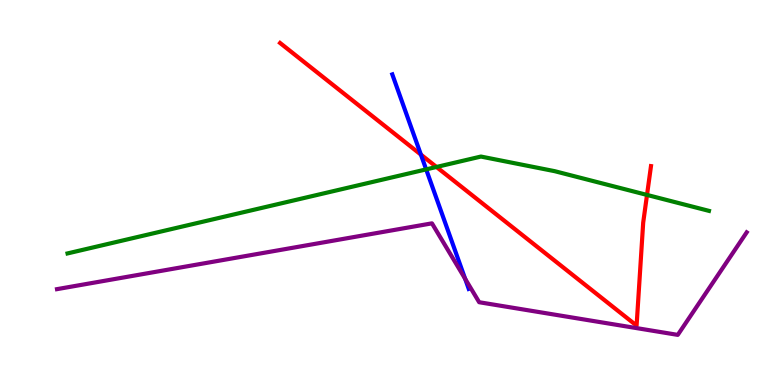[{'lines': ['blue', 'red'], 'intersections': [{'x': 5.43, 'y': 5.98}]}, {'lines': ['green', 'red'], 'intersections': [{'x': 5.63, 'y': 5.66}, {'x': 8.35, 'y': 4.94}]}, {'lines': ['purple', 'red'], 'intersections': []}, {'lines': ['blue', 'green'], 'intersections': [{'x': 5.5, 'y': 5.6}]}, {'lines': ['blue', 'purple'], 'intersections': [{'x': 6.0, 'y': 2.76}]}, {'lines': ['green', 'purple'], 'intersections': []}]